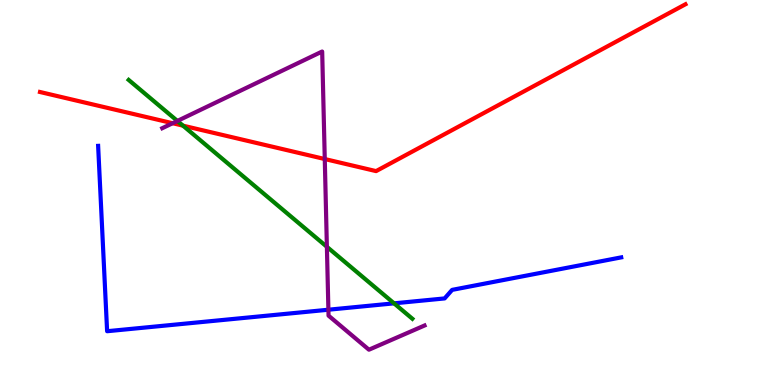[{'lines': ['blue', 'red'], 'intersections': []}, {'lines': ['green', 'red'], 'intersections': [{'x': 2.36, 'y': 6.74}]}, {'lines': ['purple', 'red'], 'intersections': [{'x': 2.23, 'y': 6.8}, {'x': 4.19, 'y': 5.87}]}, {'lines': ['blue', 'green'], 'intersections': [{'x': 5.08, 'y': 2.12}]}, {'lines': ['blue', 'purple'], 'intersections': [{'x': 4.24, 'y': 1.96}]}, {'lines': ['green', 'purple'], 'intersections': [{'x': 2.29, 'y': 6.86}, {'x': 4.22, 'y': 3.59}]}]